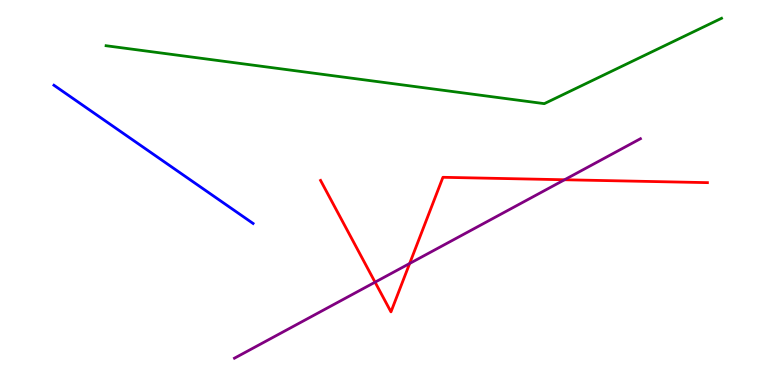[{'lines': ['blue', 'red'], 'intersections': []}, {'lines': ['green', 'red'], 'intersections': []}, {'lines': ['purple', 'red'], 'intersections': [{'x': 4.84, 'y': 2.67}, {'x': 5.29, 'y': 3.16}, {'x': 7.28, 'y': 5.33}]}, {'lines': ['blue', 'green'], 'intersections': []}, {'lines': ['blue', 'purple'], 'intersections': []}, {'lines': ['green', 'purple'], 'intersections': []}]